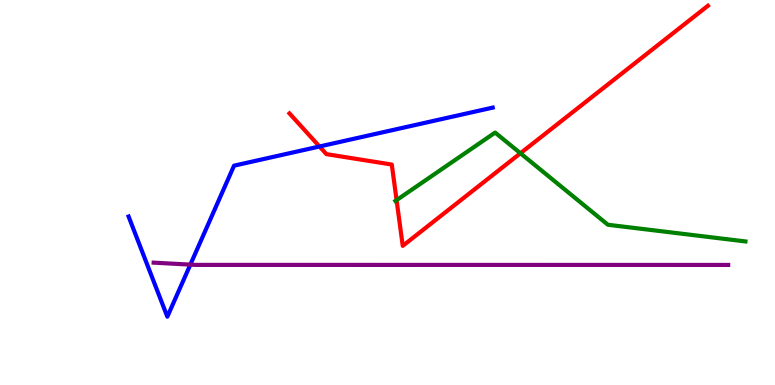[{'lines': ['blue', 'red'], 'intersections': [{'x': 4.12, 'y': 6.2}]}, {'lines': ['green', 'red'], 'intersections': [{'x': 5.12, 'y': 4.8}, {'x': 6.72, 'y': 6.02}]}, {'lines': ['purple', 'red'], 'intersections': []}, {'lines': ['blue', 'green'], 'intersections': []}, {'lines': ['blue', 'purple'], 'intersections': [{'x': 2.46, 'y': 3.13}]}, {'lines': ['green', 'purple'], 'intersections': []}]